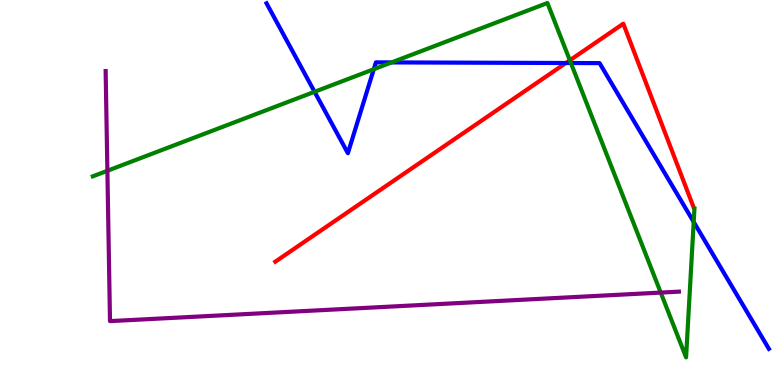[{'lines': ['blue', 'red'], 'intersections': [{'x': 7.3, 'y': 8.36}]}, {'lines': ['green', 'red'], 'intersections': [{'x': 7.35, 'y': 8.43}]}, {'lines': ['purple', 'red'], 'intersections': []}, {'lines': ['blue', 'green'], 'intersections': [{'x': 4.06, 'y': 7.62}, {'x': 4.82, 'y': 8.2}, {'x': 5.05, 'y': 8.38}, {'x': 7.37, 'y': 8.36}, {'x': 8.95, 'y': 4.23}]}, {'lines': ['blue', 'purple'], 'intersections': []}, {'lines': ['green', 'purple'], 'intersections': [{'x': 1.39, 'y': 5.56}, {'x': 8.53, 'y': 2.4}]}]